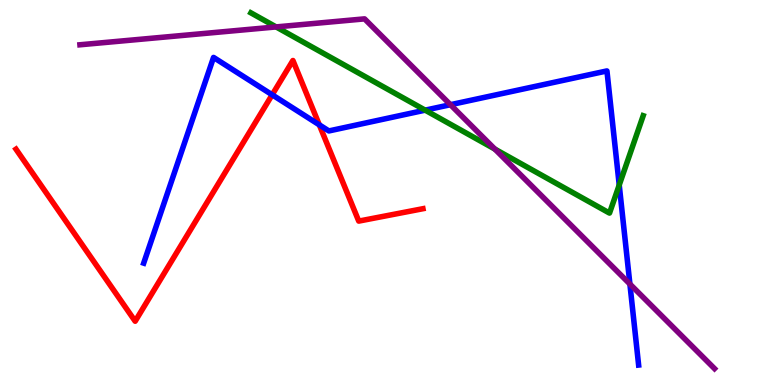[{'lines': ['blue', 'red'], 'intersections': [{'x': 3.51, 'y': 7.54}, {'x': 4.12, 'y': 6.76}]}, {'lines': ['green', 'red'], 'intersections': []}, {'lines': ['purple', 'red'], 'intersections': []}, {'lines': ['blue', 'green'], 'intersections': [{'x': 5.49, 'y': 7.14}, {'x': 7.99, 'y': 5.19}]}, {'lines': ['blue', 'purple'], 'intersections': [{'x': 5.81, 'y': 7.28}, {'x': 8.13, 'y': 2.62}]}, {'lines': ['green', 'purple'], 'intersections': [{'x': 3.56, 'y': 9.3}, {'x': 6.38, 'y': 6.13}]}]